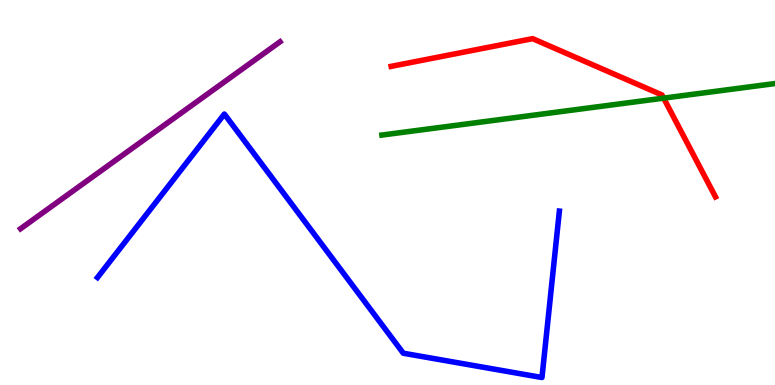[{'lines': ['blue', 'red'], 'intersections': []}, {'lines': ['green', 'red'], 'intersections': [{'x': 8.56, 'y': 7.45}]}, {'lines': ['purple', 'red'], 'intersections': []}, {'lines': ['blue', 'green'], 'intersections': []}, {'lines': ['blue', 'purple'], 'intersections': []}, {'lines': ['green', 'purple'], 'intersections': []}]